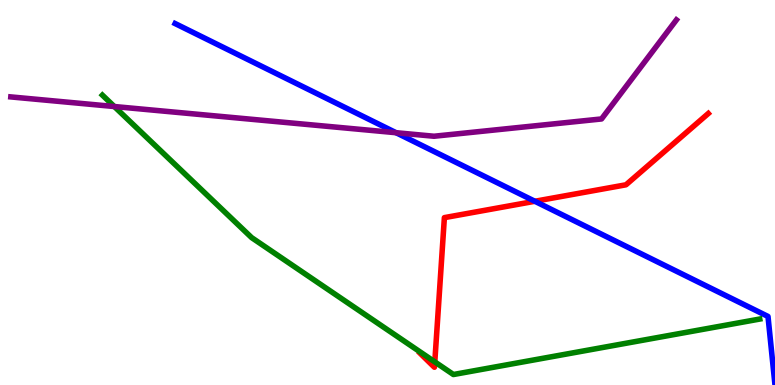[{'lines': ['blue', 'red'], 'intersections': [{'x': 6.9, 'y': 4.77}]}, {'lines': ['green', 'red'], 'intersections': [{'x': 5.61, 'y': 0.6}]}, {'lines': ['purple', 'red'], 'intersections': []}, {'lines': ['blue', 'green'], 'intersections': []}, {'lines': ['blue', 'purple'], 'intersections': [{'x': 5.11, 'y': 6.55}]}, {'lines': ['green', 'purple'], 'intersections': [{'x': 1.48, 'y': 7.23}]}]